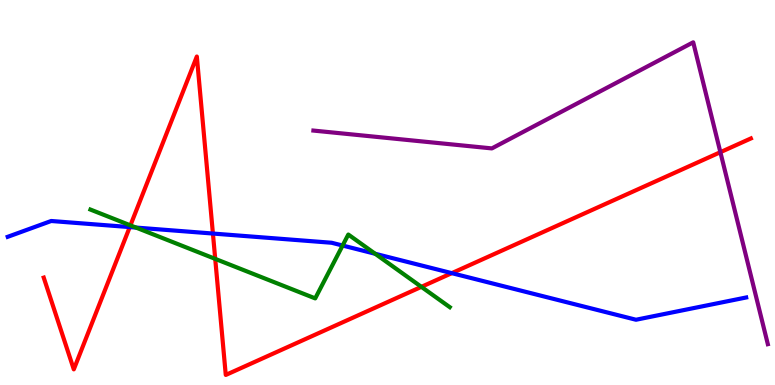[{'lines': ['blue', 'red'], 'intersections': [{'x': 1.67, 'y': 4.1}, {'x': 2.75, 'y': 3.93}, {'x': 5.83, 'y': 2.91}]}, {'lines': ['green', 'red'], 'intersections': [{'x': 1.68, 'y': 4.15}, {'x': 2.78, 'y': 3.28}, {'x': 5.44, 'y': 2.55}]}, {'lines': ['purple', 'red'], 'intersections': [{'x': 9.3, 'y': 6.05}]}, {'lines': ['blue', 'green'], 'intersections': [{'x': 1.75, 'y': 4.09}, {'x': 4.42, 'y': 3.62}, {'x': 4.84, 'y': 3.41}]}, {'lines': ['blue', 'purple'], 'intersections': []}, {'lines': ['green', 'purple'], 'intersections': []}]